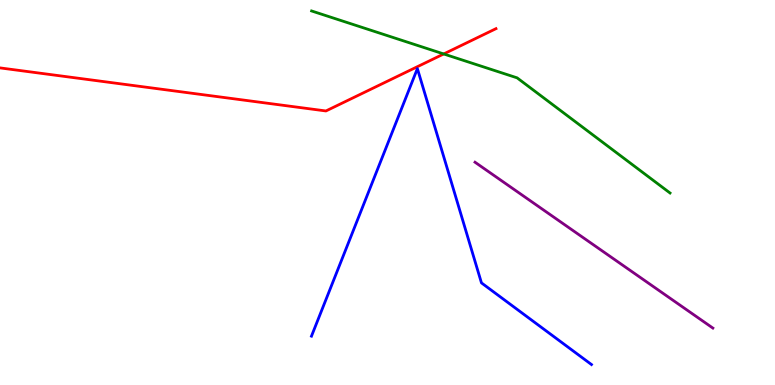[{'lines': ['blue', 'red'], 'intersections': []}, {'lines': ['green', 'red'], 'intersections': [{'x': 5.73, 'y': 8.6}]}, {'lines': ['purple', 'red'], 'intersections': []}, {'lines': ['blue', 'green'], 'intersections': []}, {'lines': ['blue', 'purple'], 'intersections': []}, {'lines': ['green', 'purple'], 'intersections': []}]